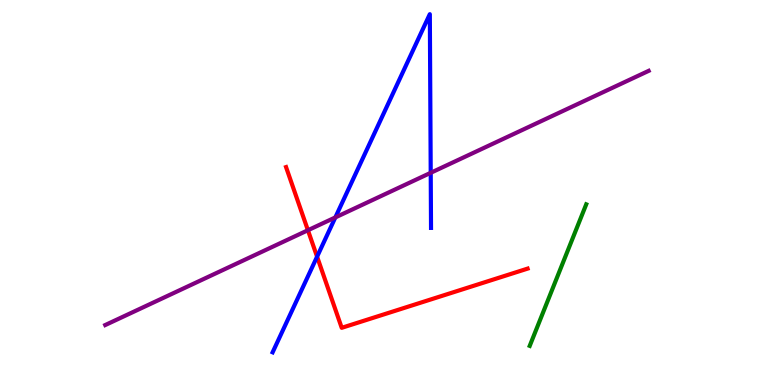[{'lines': ['blue', 'red'], 'intersections': [{'x': 4.09, 'y': 3.33}]}, {'lines': ['green', 'red'], 'intersections': []}, {'lines': ['purple', 'red'], 'intersections': [{'x': 3.97, 'y': 4.02}]}, {'lines': ['blue', 'green'], 'intersections': []}, {'lines': ['blue', 'purple'], 'intersections': [{'x': 4.33, 'y': 4.35}, {'x': 5.56, 'y': 5.51}]}, {'lines': ['green', 'purple'], 'intersections': []}]